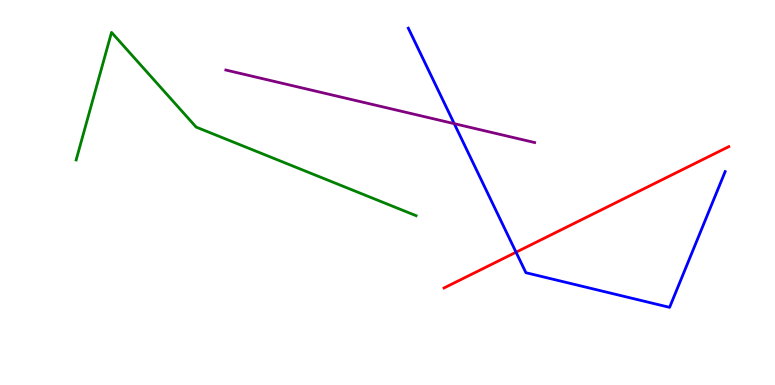[{'lines': ['blue', 'red'], 'intersections': [{'x': 6.66, 'y': 3.45}]}, {'lines': ['green', 'red'], 'intersections': []}, {'lines': ['purple', 'red'], 'intersections': []}, {'lines': ['blue', 'green'], 'intersections': []}, {'lines': ['blue', 'purple'], 'intersections': [{'x': 5.86, 'y': 6.79}]}, {'lines': ['green', 'purple'], 'intersections': []}]